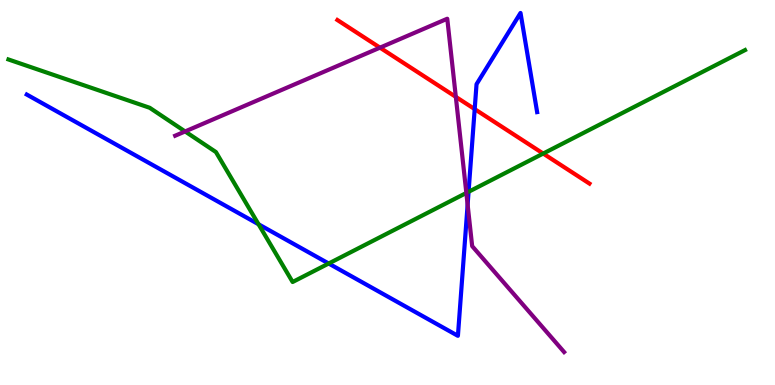[{'lines': ['blue', 'red'], 'intersections': [{'x': 6.13, 'y': 7.17}]}, {'lines': ['green', 'red'], 'intersections': [{'x': 7.01, 'y': 6.01}]}, {'lines': ['purple', 'red'], 'intersections': [{'x': 4.9, 'y': 8.76}, {'x': 5.88, 'y': 7.48}]}, {'lines': ['blue', 'green'], 'intersections': [{'x': 3.34, 'y': 4.18}, {'x': 4.24, 'y': 3.16}, {'x': 6.05, 'y': 5.02}]}, {'lines': ['blue', 'purple'], 'intersections': [{'x': 6.03, 'y': 4.69}]}, {'lines': ['green', 'purple'], 'intersections': [{'x': 2.39, 'y': 6.59}, {'x': 6.02, 'y': 4.99}]}]